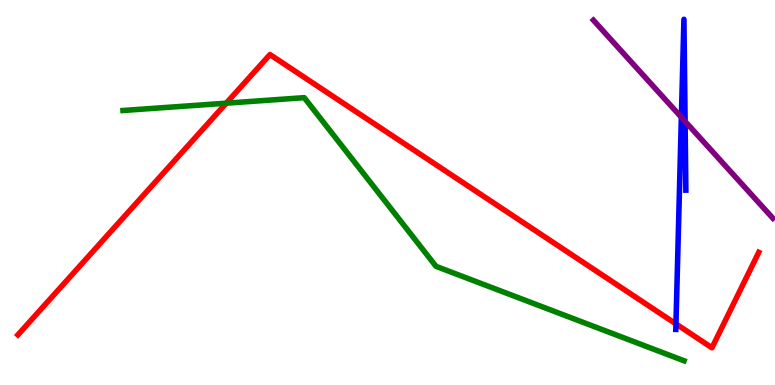[{'lines': ['blue', 'red'], 'intersections': [{'x': 8.72, 'y': 1.59}]}, {'lines': ['green', 'red'], 'intersections': [{'x': 2.92, 'y': 7.32}]}, {'lines': ['purple', 'red'], 'intersections': []}, {'lines': ['blue', 'green'], 'intersections': []}, {'lines': ['blue', 'purple'], 'intersections': [{'x': 8.79, 'y': 6.95}, {'x': 8.84, 'y': 6.85}]}, {'lines': ['green', 'purple'], 'intersections': []}]